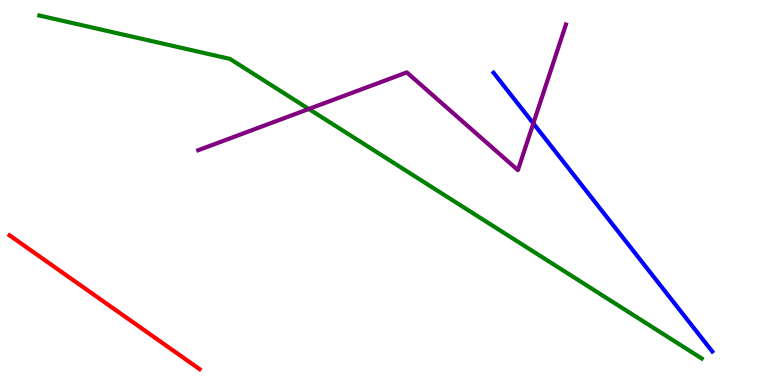[{'lines': ['blue', 'red'], 'intersections': []}, {'lines': ['green', 'red'], 'intersections': []}, {'lines': ['purple', 'red'], 'intersections': []}, {'lines': ['blue', 'green'], 'intersections': []}, {'lines': ['blue', 'purple'], 'intersections': [{'x': 6.88, 'y': 6.79}]}, {'lines': ['green', 'purple'], 'intersections': [{'x': 3.98, 'y': 7.17}]}]